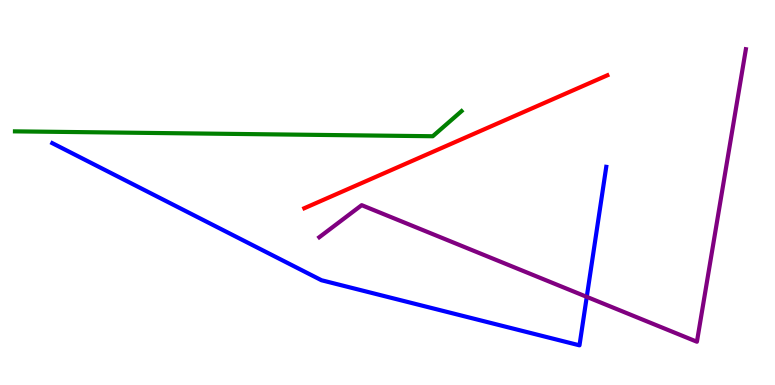[{'lines': ['blue', 'red'], 'intersections': []}, {'lines': ['green', 'red'], 'intersections': []}, {'lines': ['purple', 'red'], 'intersections': []}, {'lines': ['blue', 'green'], 'intersections': []}, {'lines': ['blue', 'purple'], 'intersections': [{'x': 7.57, 'y': 2.29}]}, {'lines': ['green', 'purple'], 'intersections': []}]